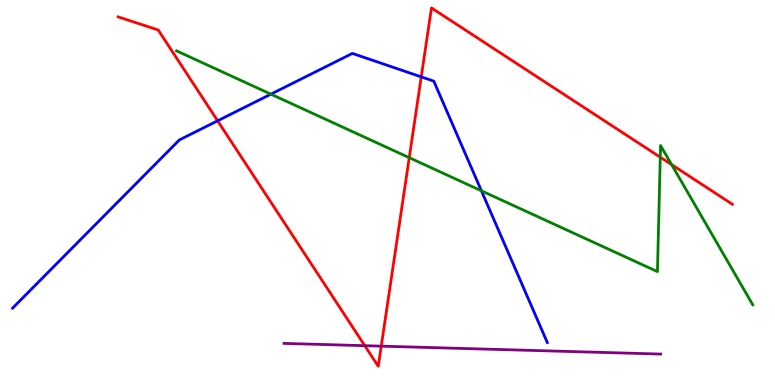[{'lines': ['blue', 'red'], 'intersections': [{'x': 2.81, 'y': 6.86}, {'x': 5.44, 'y': 8.0}]}, {'lines': ['green', 'red'], 'intersections': [{'x': 5.28, 'y': 5.9}, {'x': 8.52, 'y': 5.92}, {'x': 8.67, 'y': 5.72}]}, {'lines': ['purple', 'red'], 'intersections': [{'x': 4.71, 'y': 1.02}, {'x': 4.92, 'y': 1.01}]}, {'lines': ['blue', 'green'], 'intersections': [{'x': 3.5, 'y': 7.55}, {'x': 6.21, 'y': 5.04}]}, {'lines': ['blue', 'purple'], 'intersections': []}, {'lines': ['green', 'purple'], 'intersections': []}]